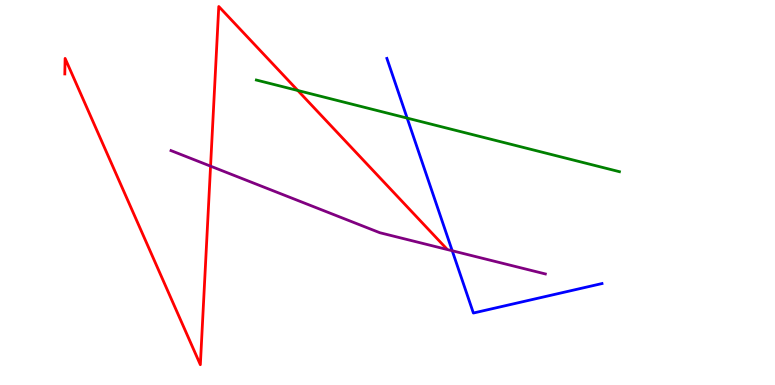[{'lines': ['blue', 'red'], 'intersections': []}, {'lines': ['green', 'red'], 'intersections': [{'x': 3.84, 'y': 7.65}]}, {'lines': ['purple', 'red'], 'intersections': [{'x': 2.72, 'y': 5.68}]}, {'lines': ['blue', 'green'], 'intersections': [{'x': 5.25, 'y': 6.93}]}, {'lines': ['blue', 'purple'], 'intersections': [{'x': 5.84, 'y': 3.49}]}, {'lines': ['green', 'purple'], 'intersections': []}]